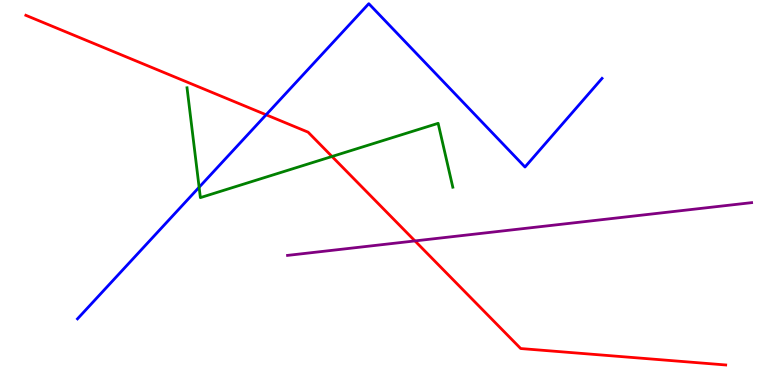[{'lines': ['blue', 'red'], 'intersections': [{'x': 3.43, 'y': 7.02}]}, {'lines': ['green', 'red'], 'intersections': [{'x': 4.28, 'y': 5.94}]}, {'lines': ['purple', 'red'], 'intersections': [{'x': 5.35, 'y': 3.74}]}, {'lines': ['blue', 'green'], 'intersections': [{'x': 2.57, 'y': 5.14}]}, {'lines': ['blue', 'purple'], 'intersections': []}, {'lines': ['green', 'purple'], 'intersections': []}]